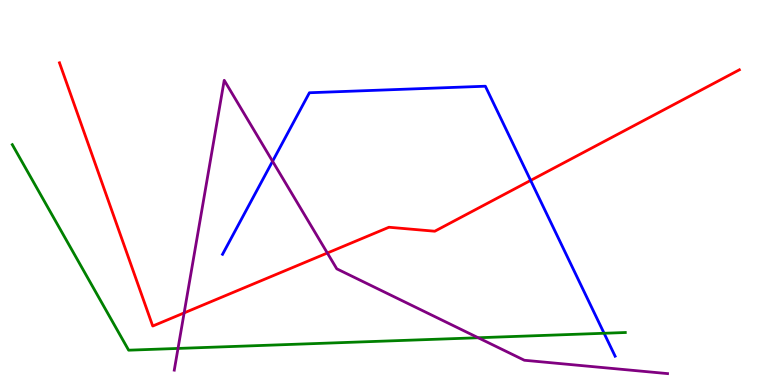[{'lines': ['blue', 'red'], 'intersections': [{'x': 6.85, 'y': 5.31}]}, {'lines': ['green', 'red'], 'intersections': []}, {'lines': ['purple', 'red'], 'intersections': [{'x': 2.38, 'y': 1.87}, {'x': 4.22, 'y': 3.43}]}, {'lines': ['blue', 'green'], 'intersections': [{'x': 7.79, 'y': 1.34}]}, {'lines': ['blue', 'purple'], 'intersections': [{'x': 3.52, 'y': 5.81}]}, {'lines': ['green', 'purple'], 'intersections': [{'x': 2.3, 'y': 0.95}, {'x': 6.17, 'y': 1.23}]}]